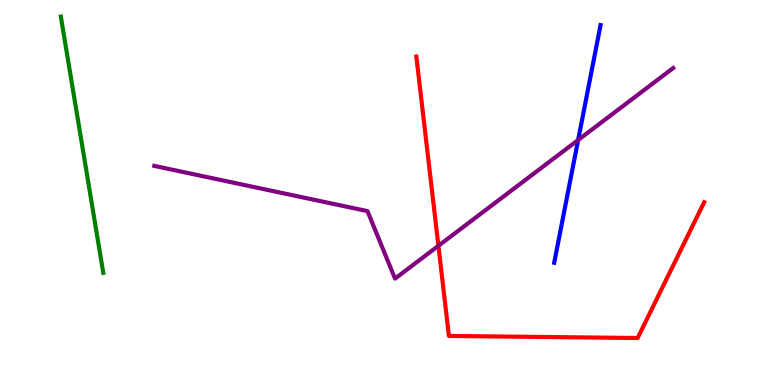[{'lines': ['blue', 'red'], 'intersections': []}, {'lines': ['green', 'red'], 'intersections': []}, {'lines': ['purple', 'red'], 'intersections': [{'x': 5.66, 'y': 3.62}]}, {'lines': ['blue', 'green'], 'intersections': []}, {'lines': ['blue', 'purple'], 'intersections': [{'x': 7.46, 'y': 6.36}]}, {'lines': ['green', 'purple'], 'intersections': []}]